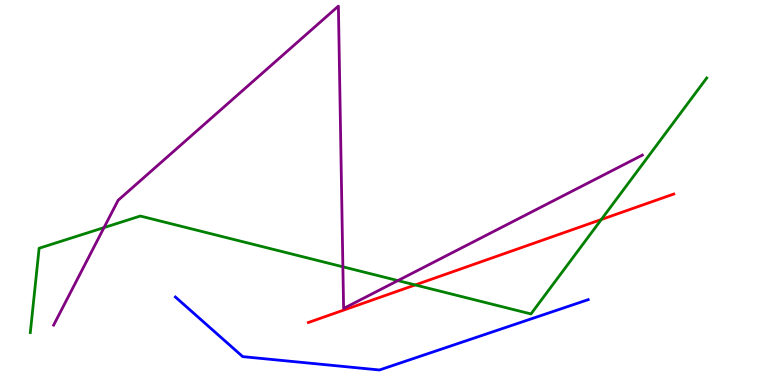[{'lines': ['blue', 'red'], 'intersections': []}, {'lines': ['green', 'red'], 'intersections': [{'x': 5.36, 'y': 2.6}, {'x': 7.76, 'y': 4.3}]}, {'lines': ['purple', 'red'], 'intersections': []}, {'lines': ['blue', 'green'], 'intersections': []}, {'lines': ['blue', 'purple'], 'intersections': []}, {'lines': ['green', 'purple'], 'intersections': [{'x': 1.34, 'y': 4.09}, {'x': 4.42, 'y': 3.07}, {'x': 5.13, 'y': 2.71}]}]